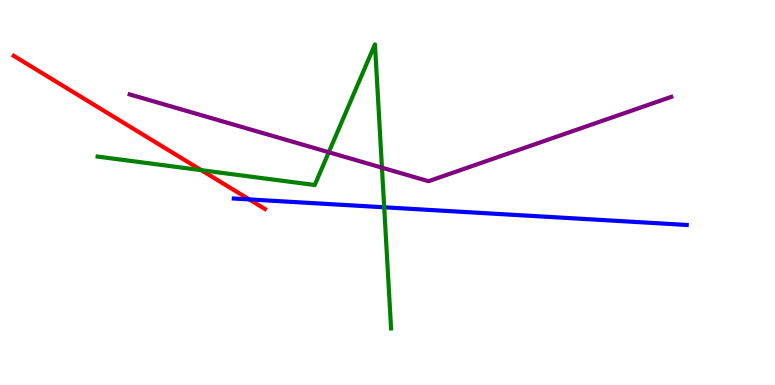[{'lines': ['blue', 'red'], 'intersections': [{'x': 3.22, 'y': 4.82}]}, {'lines': ['green', 'red'], 'intersections': [{'x': 2.6, 'y': 5.58}]}, {'lines': ['purple', 'red'], 'intersections': []}, {'lines': ['blue', 'green'], 'intersections': [{'x': 4.96, 'y': 4.62}]}, {'lines': ['blue', 'purple'], 'intersections': []}, {'lines': ['green', 'purple'], 'intersections': [{'x': 4.24, 'y': 6.05}, {'x': 4.93, 'y': 5.65}]}]